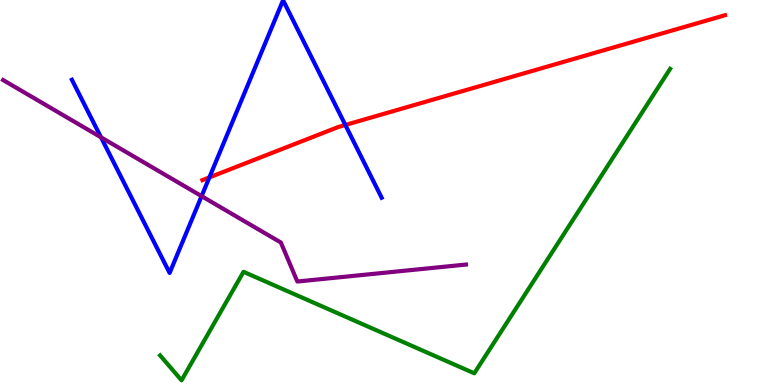[{'lines': ['blue', 'red'], 'intersections': [{'x': 2.7, 'y': 5.39}, {'x': 4.46, 'y': 6.75}]}, {'lines': ['green', 'red'], 'intersections': []}, {'lines': ['purple', 'red'], 'intersections': []}, {'lines': ['blue', 'green'], 'intersections': []}, {'lines': ['blue', 'purple'], 'intersections': [{'x': 1.3, 'y': 6.43}, {'x': 2.6, 'y': 4.91}]}, {'lines': ['green', 'purple'], 'intersections': []}]